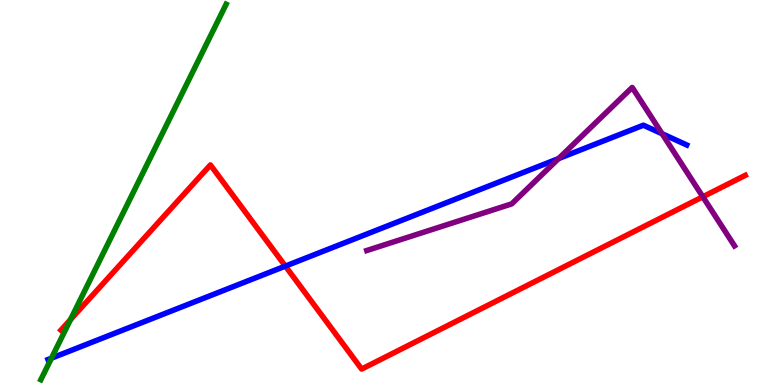[{'lines': ['blue', 'red'], 'intersections': [{'x': 3.68, 'y': 3.09}]}, {'lines': ['green', 'red'], 'intersections': [{'x': 0.91, 'y': 1.7}]}, {'lines': ['purple', 'red'], 'intersections': [{'x': 9.07, 'y': 4.89}]}, {'lines': ['blue', 'green'], 'intersections': [{'x': 0.664, 'y': 0.697}]}, {'lines': ['blue', 'purple'], 'intersections': [{'x': 7.21, 'y': 5.88}, {'x': 8.54, 'y': 6.53}]}, {'lines': ['green', 'purple'], 'intersections': []}]